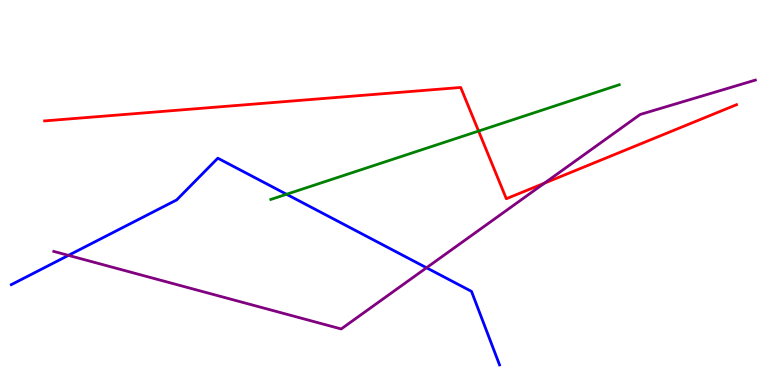[{'lines': ['blue', 'red'], 'intersections': []}, {'lines': ['green', 'red'], 'intersections': [{'x': 6.18, 'y': 6.6}]}, {'lines': ['purple', 'red'], 'intersections': [{'x': 7.02, 'y': 5.24}]}, {'lines': ['blue', 'green'], 'intersections': [{'x': 3.7, 'y': 4.95}]}, {'lines': ['blue', 'purple'], 'intersections': [{'x': 0.883, 'y': 3.37}, {'x': 5.5, 'y': 3.05}]}, {'lines': ['green', 'purple'], 'intersections': []}]